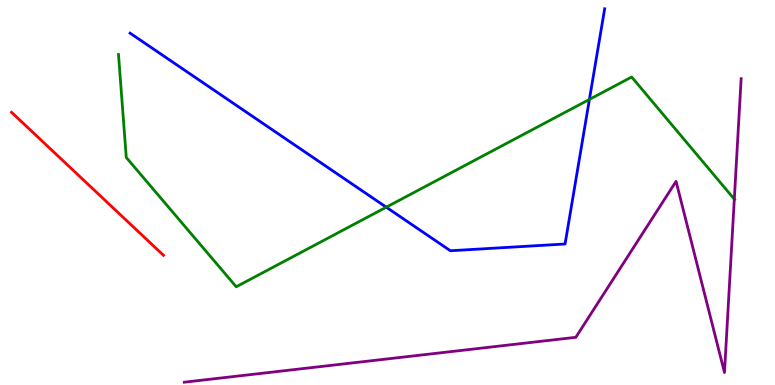[{'lines': ['blue', 'red'], 'intersections': []}, {'lines': ['green', 'red'], 'intersections': []}, {'lines': ['purple', 'red'], 'intersections': []}, {'lines': ['blue', 'green'], 'intersections': [{'x': 4.98, 'y': 4.62}, {'x': 7.61, 'y': 7.42}]}, {'lines': ['blue', 'purple'], 'intersections': []}, {'lines': ['green', 'purple'], 'intersections': [{'x': 9.48, 'y': 4.83}]}]